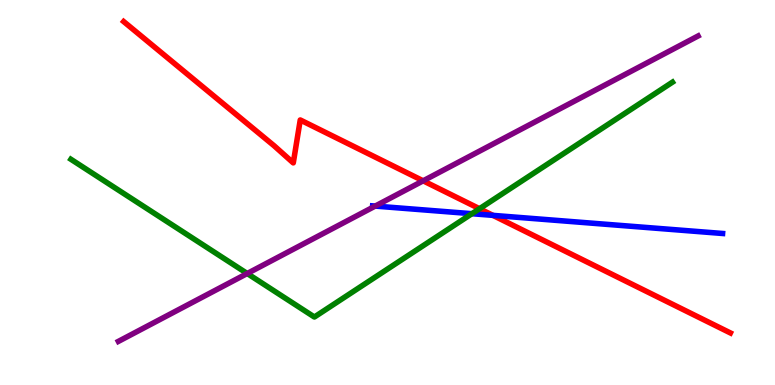[{'lines': ['blue', 'red'], 'intersections': [{'x': 6.36, 'y': 4.41}]}, {'lines': ['green', 'red'], 'intersections': [{'x': 6.19, 'y': 4.58}]}, {'lines': ['purple', 'red'], 'intersections': [{'x': 5.46, 'y': 5.3}]}, {'lines': ['blue', 'green'], 'intersections': [{'x': 6.09, 'y': 4.45}]}, {'lines': ['blue', 'purple'], 'intersections': [{'x': 4.84, 'y': 4.65}]}, {'lines': ['green', 'purple'], 'intersections': [{'x': 3.19, 'y': 2.9}]}]